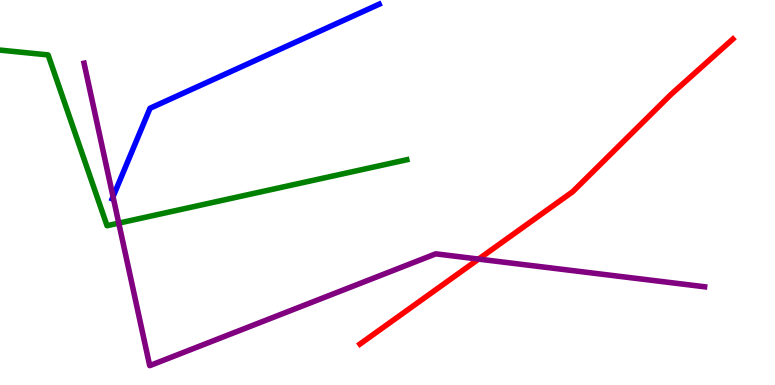[{'lines': ['blue', 'red'], 'intersections': []}, {'lines': ['green', 'red'], 'intersections': []}, {'lines': ['purple', 'red'], 'intersections': [{'x': 6.18, 'y': 3.27}]}, {'lines': ['blue', 'green'], 'intersections': []}, {'lines': ['blue', 'purple'], 'intersections': [{'x': 1.46, 'y': 4.89}]}, {'lines': ['green', 'purple'], 'intersections': [{'x': 1.53, 'y': 4.2}]}]